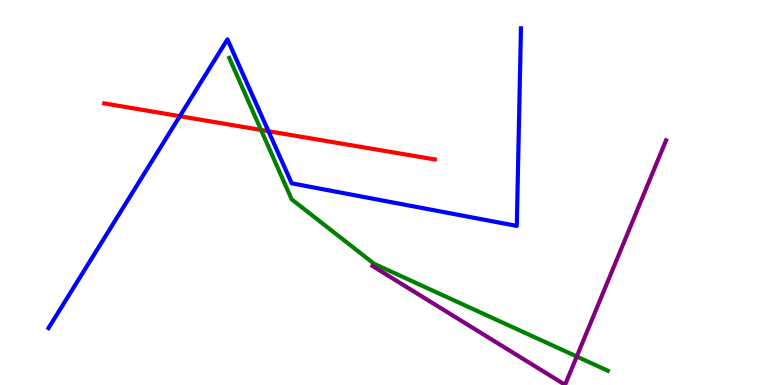[{'lines': ['blue', 'red'], 'intersections': [{'x': 2.32, 'y': 6.98}, {'x': 3.46, 'y': 6.59}]}, {'lines': ['green', 'red'], 'intersections': [{'x': 3.37, 'y': 6.62}]}, {'lines': ['purple', 'red'], 'intersections': []}, {'lines': ['blue', 'green'], 'intersections': []}, {'lines': ['blue', 'purple'], 'intersections': []}, {'lines': ['green', 'purple'], 'intersections': [{'x': 7.44, 'y': 0.74}]}]